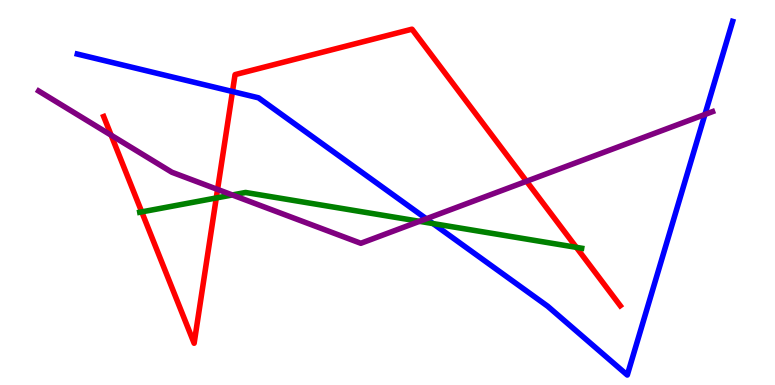[{'lines': ['blue', 'red'], 'intersections': [{'x': 3.0, 'y': 7.62}]}, {'lines': ['green', 'red'], 'intersections': [{'x': 1.83, 'y': 4.5}, {'x': 2.79, 'y': 4.86}, {'x': 7.44, 'y': 3.58}]}, {'lines': ['purple', 'red'], 'intersections': [{'x': 1.43, 'y': 6.49}, {'x': 2.81, 'y': 5.08}, {'x': 6.79, 'y': 5.29}]}, {'lines': ['blue', 'green'], 'intersections': [{'x': 5.59, 'y': 4.19}]}, {'lines': ['blue', 'purple'], 'intersections': [{'x': 5.5, 'y': 4.32}, {'x': 9.1, 'y': 7.03}]}, {'lines': ['green', 'purple'], 'intersections': [{'x': 3.0, 'y': 4.94}, {'x': 5.41, 'y': 4.25}]}]